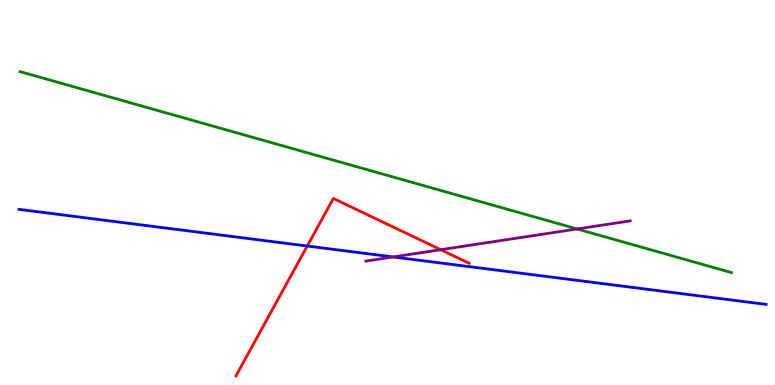[{'lines': ['blue', 'red'], 'intersections': [{'x': 3.96, 'y': 3.61}]}, {'lines': ['green', 'red'], 'intersections': []}, {'lines': ['purple', 'red'], 'intersections': [{'x': 5.69, 'y': 3.51}]}, {'lines': ['blue', 'green'], 'intersections': []}, {'lines': ['blue', 'purple'], 'intersections': [{'x': 5.07, 'y': 3.33}]}, {'lines': ['green', 'purple'], 'intersections': [{'x': 7.45, 'y': 4.05}]}]